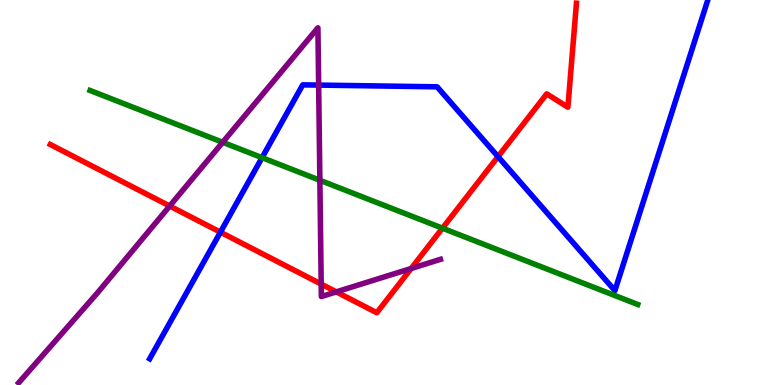[{'lines': ['blue', 'red'], 'intersections': [{'x': 2.84, 'y': 3.97}, {'x': 6.43, 'y': 5.93}]}, {'lines': ['green', 'red'], 'intersections': [{'x': 5.71, 'y': 4.07}]}, {'lines': ['purple', 'red'], 'intersections': [{'x': 2.19, 'y': 4.65}, {'x': 4.14, 'y': 2.62}, {'x': 4.34, 'y': 2.42}, {'x': 5.31, 'y': 3.03}]}, {'lines': ['blue', 'green'], 'intersections': [{'x': 3.38, 'y': 5.9}]}, {'lines': ['blue', 'purple'], 'intersections': [{'x': 4.11, 'y': 7.79}]}, {'lines': ['green', 'purple'], 'intersections': [{'x': 2.87, 'y': 6.3}, {'x': 4.13, 'y': 5.32}]}]